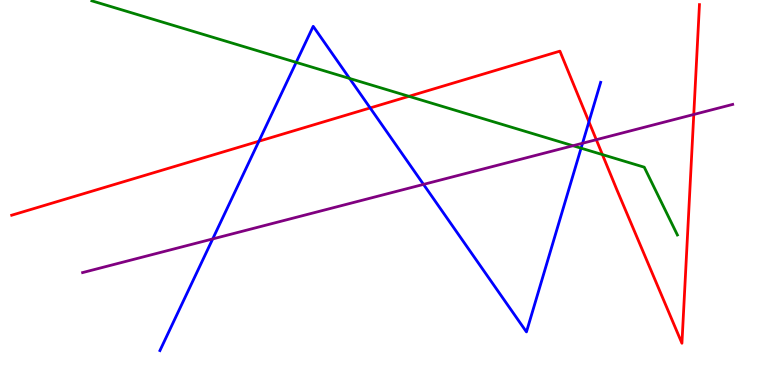[{'lines': ['blue', 'red'], 'intersections': [{'x': 3.34, 'y': 6.33}, {'x': 4.78, 'y': 7.2}, {'x': 7.6, 'y': 6.84}]}, {'lines': ['green', 'red'], 'intersections': [{'x': 5.28, 'y': 7.5}, {'x': 7.77, 'y': 5.98}]}, {'lines': ['purple', 'red'], 'intersections': [{'x': 7.69, 'y': 6.37}, {'x': 8.95, 'y': 7.03}]}, {'lines': ['blue', 'green'], 'intersections': [{'x': 3.82, 'y': 8.38}, {'x': 4.51, 'y': 7.96}, {'x': 7.5, 'y': 6.15}]}, {'lines': ['blue', 'purple'], 'intersections': [{'x': 2.74, 'y': 3.79}, {'x': 5.46, 'y': 5.21}, {'x': 7.52, 'y': 6.28}]}, {'lines': ['green', 'purple'], 'intersections': [{'x': 7.39, 'y': 6.21}]}]